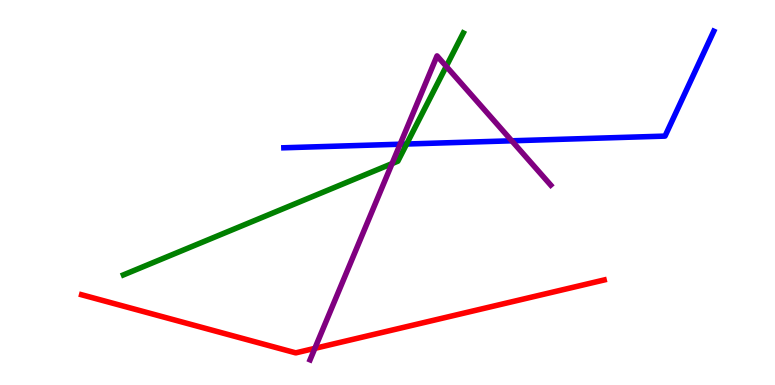[{'lines': ['blue', 'red'], 'intersections': []}, {'lines': ['green', 'red'], 'intersections': []}, {'lines': ['purple', 'red'], 'intersections': [{'x': 4.06, 'y': 0.952}]}, {'lines': ['blue', 'green'], 'intersections': [{'x': 5.25, 'y': 6.26}]}, {'lines': ['blue', 'purple'], 'intersections': [{'x': 5.16, 'y': 6.25}, {'x': 6.6, 'y': 6.34}]}, {'lines': ['green', 'purple'], 'intersections': [{'x': 5.06, 'y': 5.75}, {'x': 5.76, 'y': 8.28}]}]